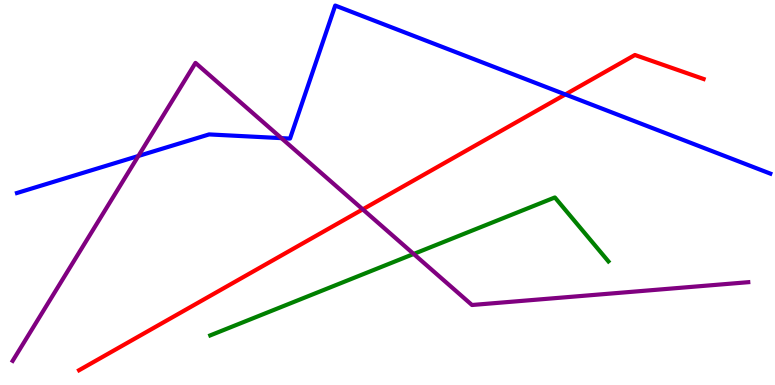[{'lines': ['blue', 'red'], 'intersections': [{'x': 7.29, 'y': 7.55}]}, {'lines': ['green', 'red'], 'intersections': []}, {'lines': ['purple', 'red'], 'intersections': [{'x': 4.68, 'y': 4.56}]}, {'lines': ['blue', 'green'], 'intersections': []}, {'lines': ['blue', 'purple'], 'intersections': [{'x': 1.79, 'y': 5.95}, {'x': 3.63, 'y': 6.41}]}, {'lines': ['green', 'purple'], 'intersections': [{'x': 5.34, 'y': 3.4}]}]